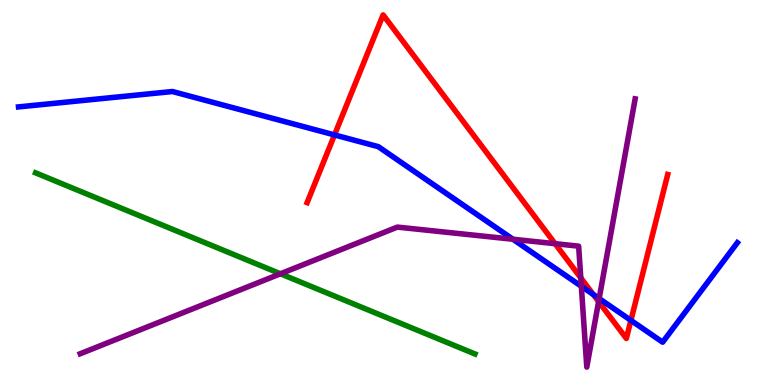[{'lines': ['blue', 'red'], 'intersections': [{'x': 4.32, 'y': 6.5}, {'x': 7.66, 'y': 2.35}, {'x': 8.14, 'y': 1.68}]}, {'lines': ['green', 'red'], 'intersections': []}, {'lines': ['purple', 'red'], 'intersections': [{'x': 7.16, 'y': 3.67}, {'x': 7.49, 'y': 2.78}, {'x': 7.72, 'y': 2.17}]}, {'lines': ['blue', 'green'], 'intersections': []}, {'lines': ['blue', 'purple'], 'intersections': [{'x': 6.62, 'y': 3.79}, {'x': 7.5, 'y': 2.56}, {'x': 7.73, 'y': 2.25}]}, {'lines': ['green', 'purple'], 'intersections': [{'x': 3.62, 'y': 2.89}]}]